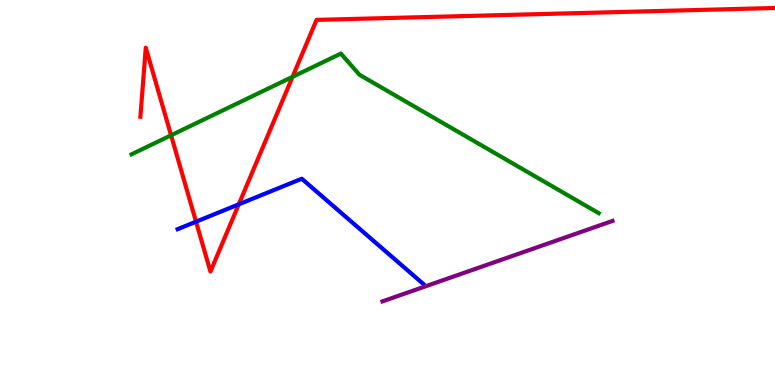[{'lines': ['blue', 'red'], 'intersections': [{'x': 2.53, 'y': 4.24}, {'x': 3.08, 'y': 4.69}]}, {'lines': ['green', 'red'], 'intersections': [{'x': 2.21, 'y': 6.49}, {'x': 3.77, 'y': 8.0}]}, {'lines': ['purple', 'red'], 'intersections': []}, {'lines': ['blue', 'green'], 'intersections': []}, {'lines': ['blue', 'purple'], 'intersections': []}, {'lines': ['green', 'purple'], 'intersections': []}]